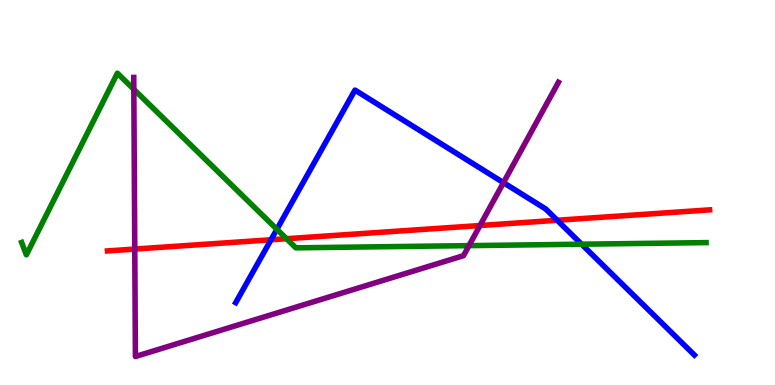[{'lines': ['blue', 'red'], 'intersections': [{'x': 3.5, 'y': 3.77}, {'x': 7.19, 'y': 4.28}]}, {'lines': ['green', 'red'], 'intersections': [{'x': 3.7, 'y': 3.8}]}, {'lines': ['purple', 'red'], 'intersections': [{'x': 1.74, 'y': 3.53}, {'x': 6.19, 'y': 4.14}]}, {'lines': ['blue', 'green'], 'intersections': [{'x': 3.57, 'y': 4.04}, {'x': 7.5, 'y': 3.66}]}, {'lines': ['blue', 'purple'], 'intersections': [{'x': 6.5, 'y': 5.26}]}, {'lines': ['green', 'purple'], 'intersections': [{'x': 1.73, 'y': 7.68}, {'x': 6.05, 'y': 3.62}]}]